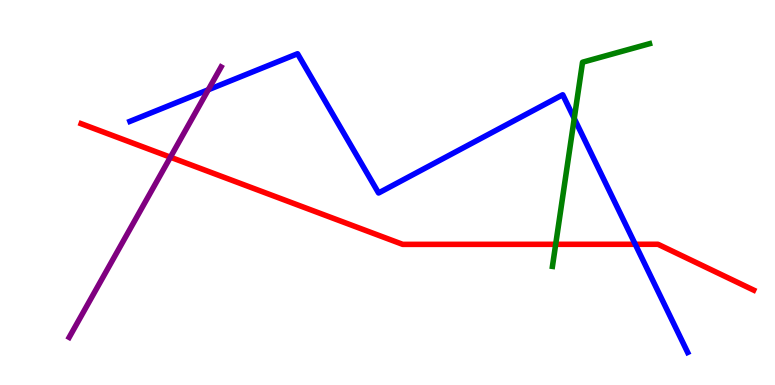[{'lines': ['blue', 'red'], 'intersections': [{'x': 8.2, 'y': 3.65}]}, {'lines': ['green', 'red'], 'intersections': [{'x': 7.17, 'y': 3.65}]}, {'lines': ['purple', 'red'], 'intersections': [{'x': 2.2, 'y': 5.92}]}, {'lines': ['blue', 'green'], 'intersections': [{'x': 7.41, 'y': 6.92}]}, {'lines': ['blue', 'purple'], 'intersections': [{'x': 2.69, 'y': 7.67}]}, {'lines': ['green', 'purple'], 'intersections': []}]